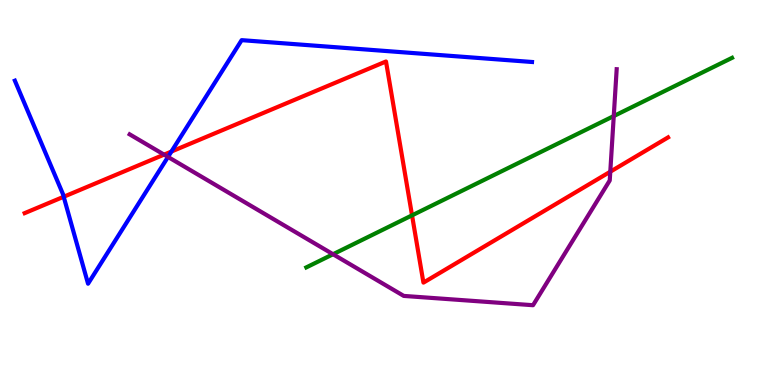[{'lines': ['blue', 'red'], 'intersections': [{'x': 0.822, 'y': 4.89}, {'x': 2.21, 'y': 6.06}]}, {'lines': ['green', 'red'], 'intersections': [{'x': 5.32, 'y': 4.41}]}, {'lines': ['purple', 'red'], 'intersections': [{'x': 2.12, 'y': 5.98}, {'x': 7.87, 'y': 5.54}]}, {'lines': ['blue', 'green'], 'intersections': []}, {'lines': ['blue', 'purple'], 'intersections': [{'x': 2.17, 'y': 5.92}]}, {'lines': ['green', 'purple'], 'intersections': [{'x': 4.3, 'y': 3.4}, {'x': 7.92, 'y': 6.99}]}]